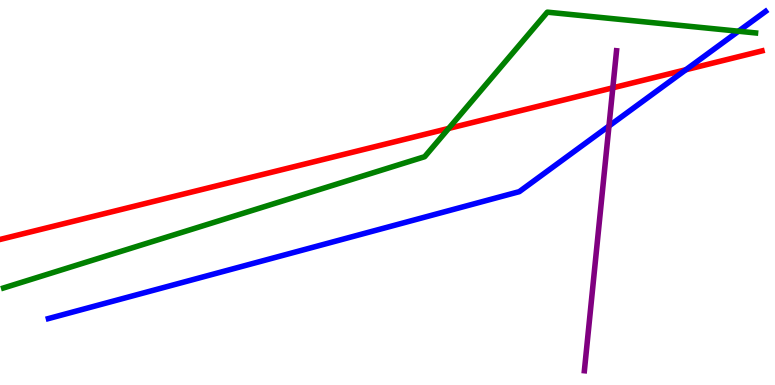[{'lines': ['blue', 'red'], 'intersections': [{'x': 8.85, 'y': 8.19}]}, {'lines': ['green', 'red'], 'intersections': [{'x': 5.79, 'y': 6.66}]}, {'lines': ['purple', 'red'], 'intersections': [{'x': 7.91, 'y': 7.72}]}, {'lines': ['blue', 'green'], 'intersections': [{'x': 9.53, 'y': 9.19}]}, {'lines': ['blue', 'purple'], 'intersections': [{'x': 7.86, 'y': 6.73}]}, {'lines': ['green', 'purple'], 'intersections': []}]